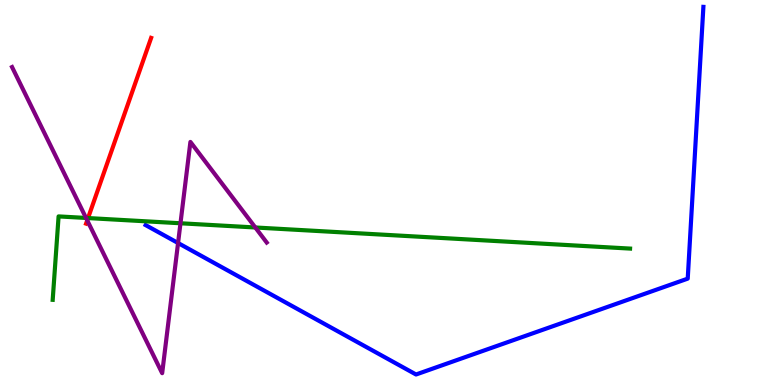[{'lines': ['blue', 'red'], 'intersections': []}, {'lines': ['green', 'red'], 'intersections': [{'x': 1.14, 'y': 4.34}]}, {'lines': ['purple', 'red'], 'intersections': [{'x': 1.13, 'y': 4.28}]}, {'lines': ['blue', 'green'], 'intersections': []}, {'lines': ['blue', 'purple'], 'intersections': [{'x': 2.3, 'y': 3.69}]}, {'lines': ['green', 'purple'], 'intersections': [{'x': 1.11, 'y': 4.34}, {'x': 2.33, 'y': 4.2}, {'x': 3.29, 'y': 4.09}]}]